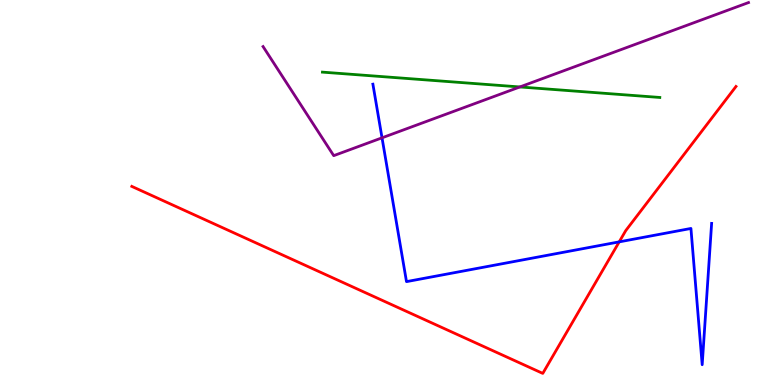[{'lines': ['blue', 'red'], 'intersections': [{'x': 7.99, 'y': 3.72}]}, {'lines': ['green', 'red'], 'intersections': []}, {'lines': ['purple', 'red'], 'intersections': []}, {'lines': ['blue', 'green'], 'intersections': []}, {'lines': ['blue', 'purple'], 'intersections': [{'x': 4.93, 'y': 6.42}]}, {'lines': ['green', 'purple'], 'intersections': [{'x': 6.71, 'y': 7.74}]}]